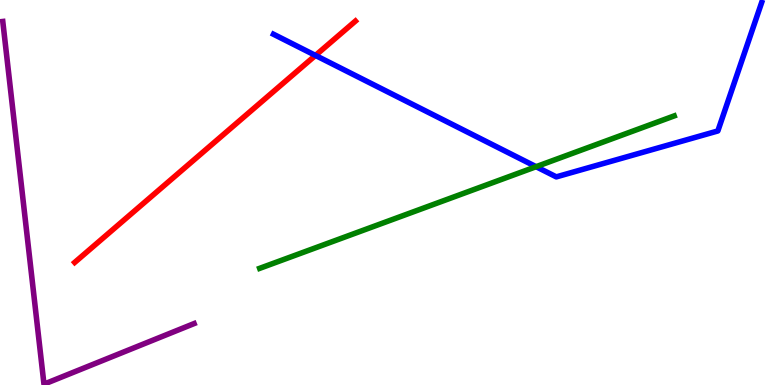[{'lines': ['blue', 'red'], 'intersections': [{'x': 4.07, 'y': 8.56}]}, {'lines': ['green', 'red'], 'intersections': []}, {'lines': ['purple', 'red'], 'intersections': []}, {'lines': ['blue', 'green'], 'intersections': [{'x': 6.92, 'y': 5.67}]}, {'lines': ['blue', 'purple'], 'intersections': []}, {'lines': ['green', 'purple'], 'intersections': []}]